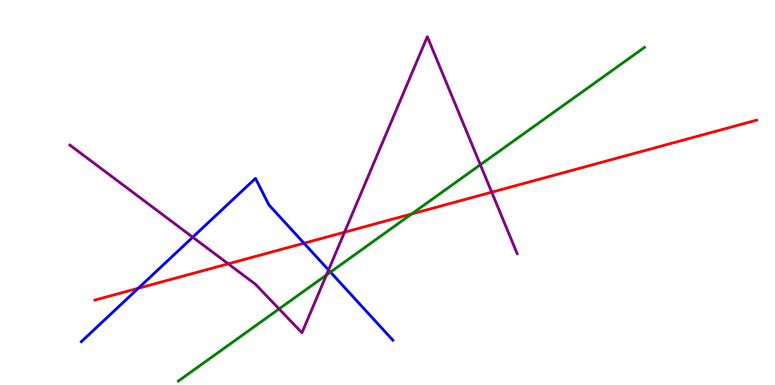[{'lines': ['blue', 'red'], 'intersections': [{'x': 1.78, 'y': 2.51}, {'x': 3.92, 'y': 3.68}]}, {'lines': ['green', 'red'], 'intersections': [{'x': 5.31, 'y': 4.44}]}, {'lines': ['purple', 'red'], 'intersections': [{'x': 2.94, 'y': 3.15}, {'x': 4.45, 'y': 3.97}, {'x': 6.34, 'y': 5.01}]}, {'lines': ['blue', 'green'], 'intersections': [{'x': 4.26, 'y': 2.93}]}, {'lines': ['blue', 'purple'], 'intersections': [{'x': 2.49, 'y': 3.84}, {'x': 4.24, 'y': 2.99}]}, {'lines': ['green', 'purple'], 'intersections': [{'x': 3.6, 'y': 1.98}, {'x': 4.21, 'y': 2.86}, {'x': 6.2, 'y': 5.72}]}]